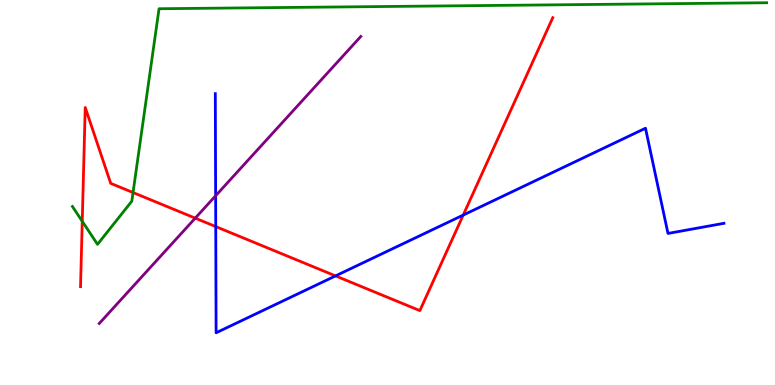[{'lines': ['blue', 'red'], 'intersections': [{'x': 2.78, 'y': 4.11}, {'x': 4.33, 'y': 2.83}, {'x': 5.98, 'y': 4.41}]}, {'lines': ['green', 'red'], 'intersections': [{'x': 1.06, 'y': 4.25}, {'x': 1.72, 'y': 5.0}]}, {'lines': ['purple', 'red'], 'intersections': [{'x': 2.52, 'y': 4.33}]}, {'lines': ['blue', 'green'], 'intersections': []}, {'lines': ['blue', 'purple'], 'intersections': [{'x': 2.78, 'y': 4.92}]}, {'lines': ['green', 'purple'], 'intersections': []}]